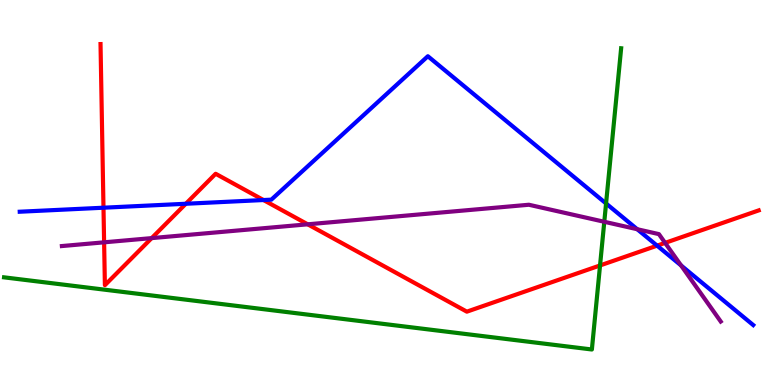[{'lines': ['blue', 'red'], 'intersections': [{'x': 1.34, 'y': 4.6}, {'x': 2.4, 'y': 4.71}, {'x': 3.4, 'y': 4.8}, {'x': 8.48, 'y': 3.62}]}, {'lines': ['green', 'red'], 'intersections': [{'x': 7.74, 'y': 3.11}]}, {'lines': ['purple', 'red'], 'intersections': [{'x': 1.34, 'y': 3.71}, {'x': 1.96, 'y': 3.82}, {'x': 3.97, 'y': 4.17}, {'x': 8.58, 'y': 3.69}]}, {'lines': ['blue', 'green'], 'intersections': [{'x': 7.82, 'y': 4.71}]}, {'lines': ['blue', 'purple'], 'intersections': [{'x': 8.22, 'y': 4.05}, {'x': 8.79, 'y': 3.11}]}, {'lines': ['green', 'purple'], 'intersections': [{'x': 7.8, 'y': 4.24}]}]